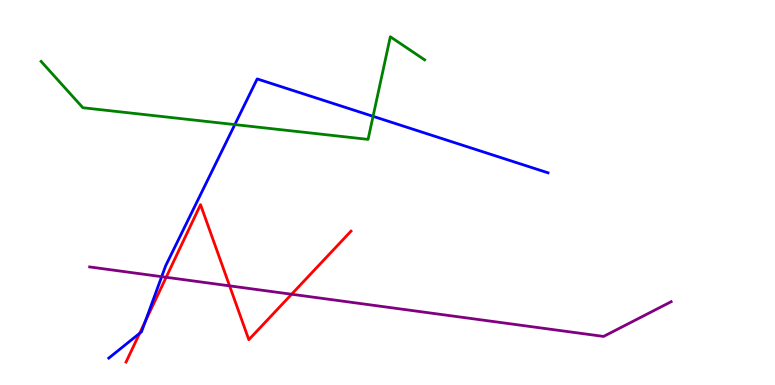[{'lines': ['blue', 'red'], 'intersections': [{'x': 1.8, 'y': 1.34}, {'x': 1.87, 'y': 1.65}]}, {'lines': ['green', 'red'], 'intersections': []}, {'lines': ['purple', 'red'], 'intersections': [{'x': 2.14, 'y': 2.8}, {'x': 2.96, 'y': 2.58}, {'x': 3.76, 'y': 2.36}]}, {'lines': ['blue', 'green'], 'intersections': [{'x': 3.03, 'y': 6.76}, {'x': 4.81, 'y': 6.98}]}, {'lines': ['blue', 'purple'], 'intersections': [{'x': 2.09, 'y': 2.81}]}, {'lines': ['green', 'purple'], 'intersections': []}]